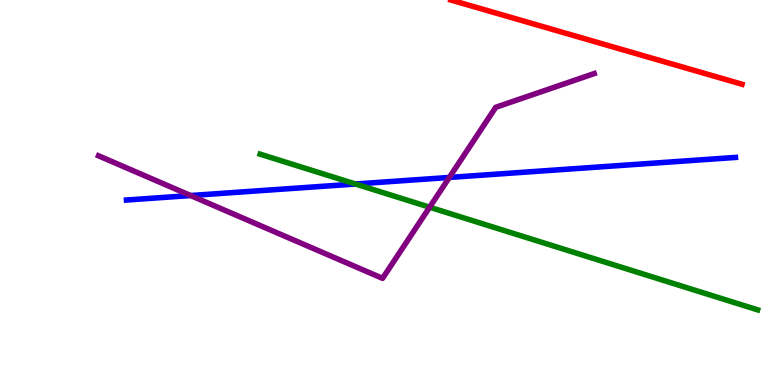[{'lines': ['blue', 'red'], 'intersections': []}, {'lines': ['green', 'red'], 'intersections': []}, {'lines': ['purple', 'red'], 'intersections': []}, {'lines': ['blue', 'green'], 'intersections': [{'x': 4.59, 'y': 5.22}]}, {'lines': ['blue', 'purple'], 'intersections': [{'x': 2.46, 'y': 4.92}, {'x': 5.8, 'y': 5.39}]}, {'lines': ['green', 'purple'], 'intersections': [{'x': 5.54, 'y': 4.62}]}]